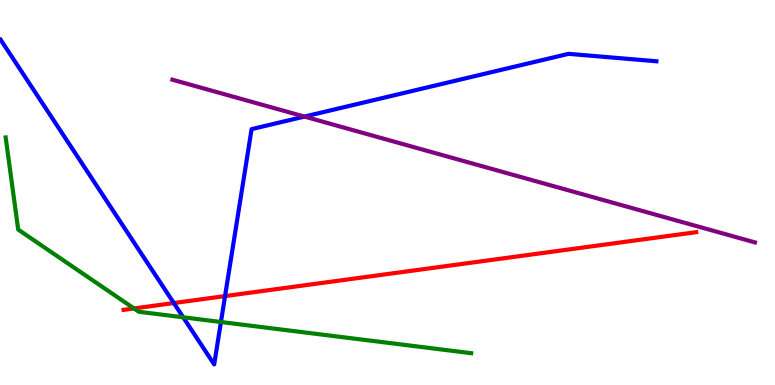[{'lines': ['blue', 'red'], 'intersections': [{'x': 2.24, 'y': 2.13}, {'x': 2.9, 'y': 2.31}]}, {'lines': ['green', 'red'], 'intersections': [{'x': 1.73, 'y': 1.99}]}, {'lines': ['purple', 'red'], 'intersections': []}, {'lines': ['blue', 'green'], 'intersections': [{'x': 2.36, 'y': 1.76}, {'x': 2.85, 'y': 1.64}]}, {'lines': ['blue', 'purple'], 'intersections': [{'x': 3.93, 'y': 6.97}]}, {'lines': ['green', 'purple'], 'intersections': []}]